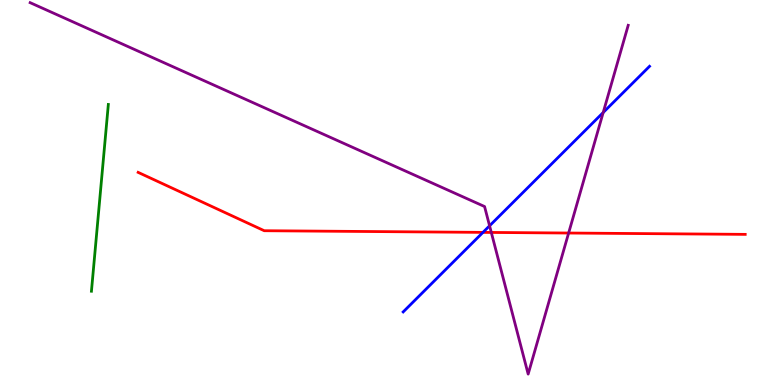[{'lines': ['blue', 'red'], 'intersections': [{'x': 6.23, 'y': 3.96}]}, {'lines': ['green', 'red'], 'intersections': []}, {'lines': ['purple', 'red'], 'intersections': [{'x': 6.34, 'y': 3.96}, {'x': 7.34, 'y': 3.95}]}, {'lines': ['blue', 'green'], 'intersections': []}, {'lines': ['blue', 'purple'], 'intersections': [{'x': 6.32, 'y': 4.14}, {'x': 7.78, 'y': 7.08}]}, {'lines': ['green', 'purple'], 'intersections': []}]